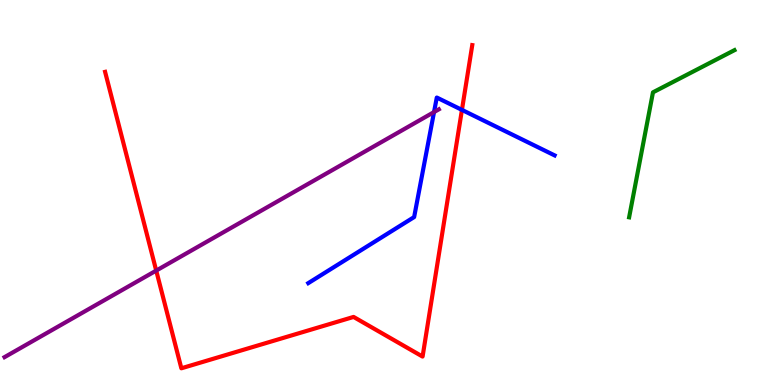[{'lines': ['blue', 'red'], 'intersections': [{'x': 5.96, 'y': 7.15}]}, {'lines': ['green', 'red'], 'intersections': []}, {'lines': ['purple', 'red'], 'intersections': [{'x': 2.02, 'y': 2.97}]}, {'lines': ['blue', 'green'], 'intersections': []}, {'lines': ['blue', 'purple'], 'intersections': [{'x': 5.6, 'y': 7.09}]}, {'lines': ['green', 'purple'], 'intersections': []}]